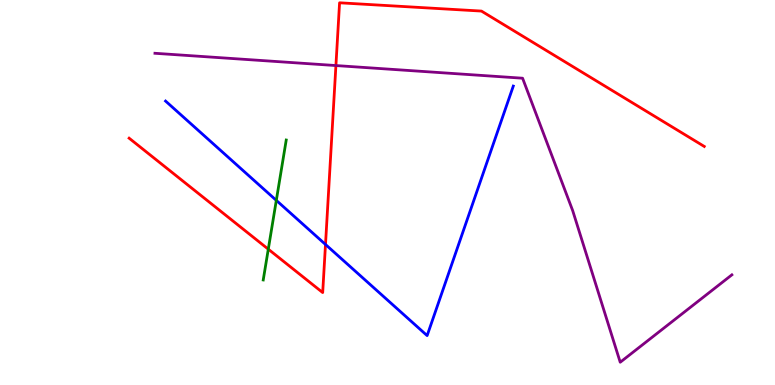[{'lines': ['blue', 'red'], 'intersections': [{'x': 4.2, 'y': 3.65}]}, {'lines': ['green', 'red'], 'intersections': [{'x': 3.46, 'y': 3.53}]}, {'lines': ['purple', 'red'], 'intersections': [{'x': 4.33, 'y': 8.3}]}, {'lines': ['blue', 'green'], 'intersections': [{'x': 3.57, 'y': 4.8}]}, {'lines': ['blue', 'purple'], 'intersections': []}, {'lines': ['green', 'purple'], 'intersections': []}]